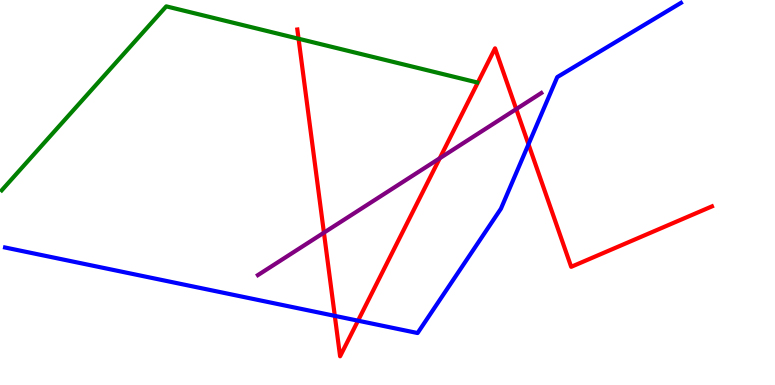[{'lines': ['blue', 'red'], 'intersections': [{'x': 4.32, 'y': 1.8}, {'x': 4.62, 'y': 1.67}, {'x': 6.82, 'y': 6.25}]}, {'lines': ['green', 'red'], 'intersections': [{'x': 3.85, 'y': 8.99}]}, {'lines': ['purple', 'red'], 'intersections': [{'x': 4.18, 'y': 3.96}, {'x': 5.67, 'y': 5.89}, {'x': 6.66, 'y': 7.17}]}, {'lines': ['blue', 'green'], 'intersections': []}, {'lines': ['blue', 'purple'], 'intersections': []}, {'lines': ['green', 'purple'], 'intersections': []}]